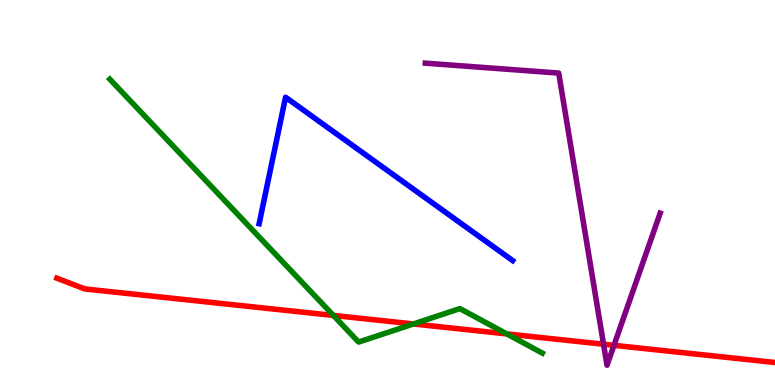[{'lines': ['blue', 'red'], 'intersections': []}, {'lines': ['green', 'red'], 'intersections': [{'x': 4.3, 'y': 1.81}, {'x': 5.33, 'y': 1.59}, {'x': 6.54, 'y': 1.33}]}, {'lines': ['purple', 'red'], 'intersections': [{'x': 7.79, 'y': 1.06}, {'x': 7.92, 'y': 1.03}]}, {'lines': ['blue', 'green'], 'intersections': []}, {'lines': ['blue', 'purple'], 'intersections': []}, {'lines': ['green', 'purple'], 'intersections': []}]